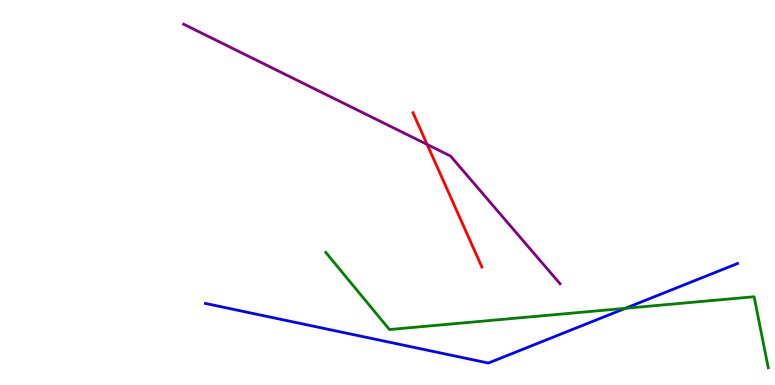[{'lines': ['blue', 'red'], 'intersections': []}, {'lines': ['green', 'red'], 'intersections': []}, {'lines': ['purple', 'red'], 'intersections': [{'x': 5.51, 'y': 6.25}]}, {'lines': ['blue', 'green'], 'intersections': [{'x': 8.07, 'y': 1.99}]}, {'lines': ['blue', 'purple'], 'intersections': []}, {'lines': ['green', 'purple'], 'intersections': []}]